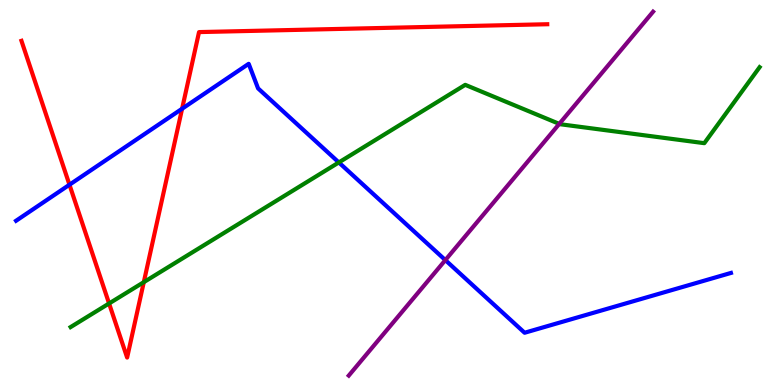[{'lines': ['blue', 'red'], 'intersections': [{'x': 0.896, 'y': 5.2}, {'x': 2.35, 'y': 7.18}]}, {'lines': ['green', 'red'], 'intersections': [{'x': 1.41, 'y': 2.12}, {'x': 1.86, 'y': 2.67}]}, {'lines': ['purple', 'red'], 'intersections': []}, {'lines': ['blue', 'green'], 'intersections': [{'x': 4.37, 'y': 5.78}]}, {'lines': ['blue', 'purple'], 'intersections': [{'x': 5.75, 'y': 3.24}]}, {'lines': ['green', 'purple'], 'intersections': [{'x': 7.22, 'y': 6.78}]}]